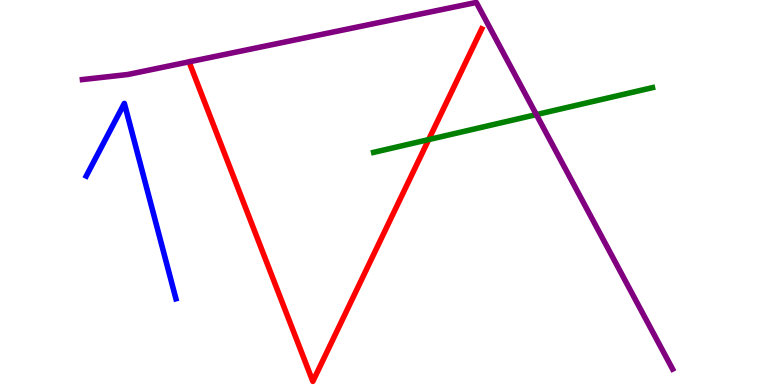[{'lines': ['blue', 'red'], 'intersections': []}, {'lines': ['green', 'red'], 'intersections': [{'x': 5.53, 'y': 6.37}]}, {'lines': ['purple', 'red'], 'intersections': []}, {'lines': ['blue', 'green'], 'intersections': []}, {'lines': ['blue', 'purple'], 'intersections': []}, {'lines': ['green', 'purple'], 'intersections': [{'x': 6.92, 'y': 7.02}]}]